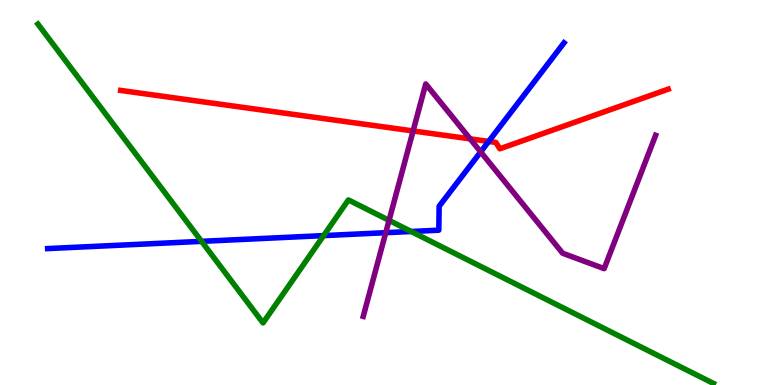[{'lines': ['blue', 'red'], 'intersections': [{'x': 6.31, 'y': 6.33}]}, {'lines': ['green', 'red'], 'intersections': []}, {'lines': ['purple', 'red'], 'intersections': [{'x': 5.33, 'y': 6.6}, {'x': 6.07, 'y': 6.39}]}, {'lines': ['blue', 'green'], 'intersections': [{'x': 2.6, 'y': 3.73}, {'x': 4.18, 'y': 3.88}, {'x': 5.31, 'y': 3.99}]}, {'lines': ['blue', 'purple'], 'intersections': [{'x': 4.98, 'y': 3.96}, {'x': 6.2, 'y': 6.05}]}, {'lines': ['green', 'purple'], 'intersections': [{'x': 5.02, 'y': 4.28}]}]